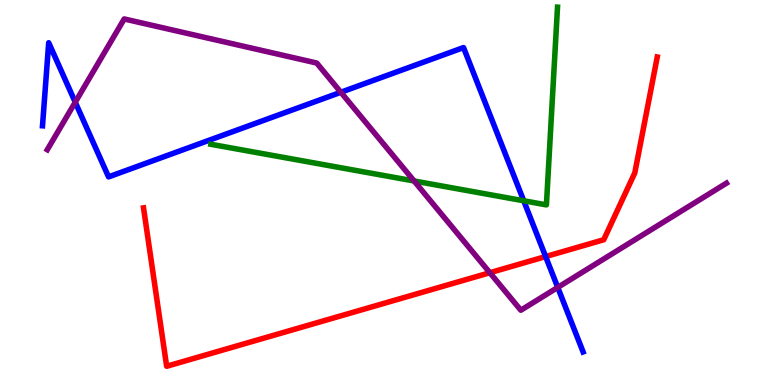[{'lines': ['blue', 'red'], 'intersections': [{'x': 7.04, 'y': 3.34}]}, {'lines': ['green', 'red'], 'intersections': []}, {'lines': ['purple', 'red'], 'intersections': [{'x': 6.32, 'y': 2.92}]}, {'lines': ['blue', 'green'], 'intersections': [{'x': 6.76, 'y': 4.79}]}, {'lines': ['blue', 'purple'], 'intersections': [{'x': 0.971, 'y': 7.35}, {'x': 4.4, 'y': 7.6}, {'x': 7.2, 'y': 2.53}]}, {'lines': ['green', 'purple'], 'intersections': [{'x': 5.34, 'y': 5.3}]}]